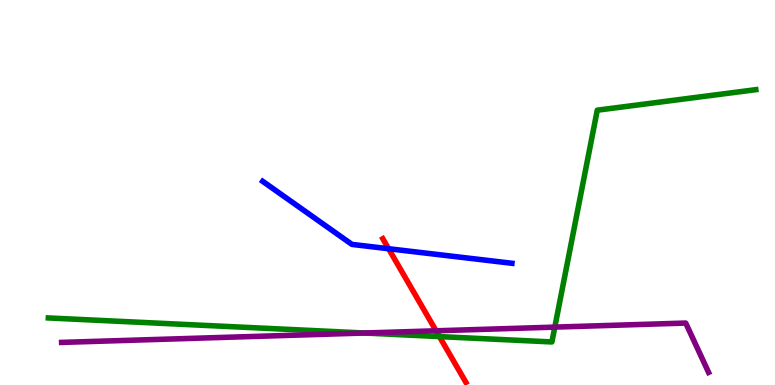[{'lines': ['blue', 'red'], 'intersections': [{'x': 5.01, 'y': 3.54}]}, {'lines': ['green', 'red'], 'intersections': [{'x': 5.67, 'y': 1.26}]}, {'lines': ['purple', 'red'], 'intersections': [{'x': 5.63, 'y': 1.41}]}, {'lines': ['blue', 'green'], 'intersections': []}, {'lines': ['blue', 'purple'], 'intersections': []}, {'lines': ['green', 'purple'], 'intersections': [{'x': 4.7, 'y': 1.35}, {'x': 7.16, 'y': 1.5}]}]